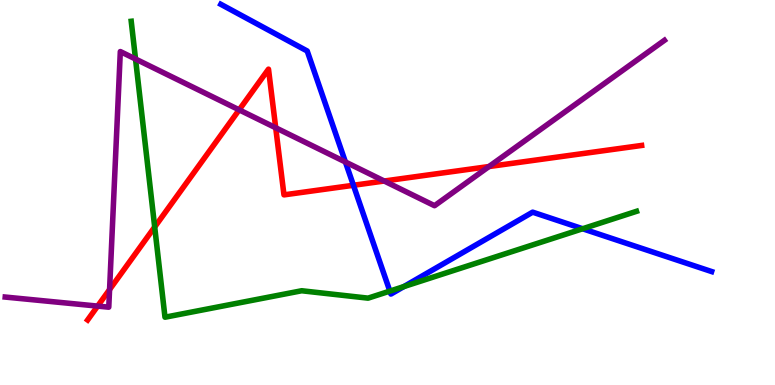[{'lines': ['blue', 'red'], 'intersections': [{'x': 4.56, 'y': 5.19}]}, {'lines': ['green', 'red'], 'intersections': [{'x': 2.0, 'y': 4.1}]}, {'lines': ['purple', 'red'], 'intersections': [{'x': 1.26, 'y': 2.05}, {'x': 1.41, 'y': 2.48}, {'x': 3.09, 'y': 7.15}, {'x': 3.56, 'y': 6.68}, {'x': 4.96, 'y': 5.3}, {'x': 6.31, 'y': 5.67}]}, {'lines': ['blue', 'green'], 'intersections': [{'x': 5.03, 'y': 2.44}, {'x': 5.21, 'y': 2.56}, {'x': 7.52, 'y': 4.06}]}, {'lines': ['blue', 'purple'], 'intersections': [{'x': 4.46, 'y': 5.79}]}, {'lines': ['green', 'purple'], 'intersections': [{'x': 1.75, 'y': 8.47}]}]